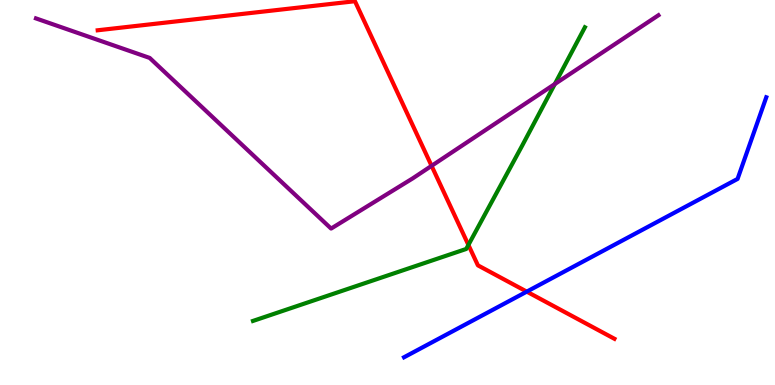[{'lines': ['blue', 'red'], 'intersections': [{'x': 6.8, 'y': 2.43}]}, {'lines': ['green', 'red'], 'intersections': [{'x': 6.04, 'y': 3.64}]}, {'lines': ['purple', 'red'], 'intersections': [{'x': 5.57, 'y': 5.69}]}, {'lines': ['blue', 'green'], 'intersections': []}, {'lines': ['blue', 'purple'], 'intersections': []}, {'lines': ['green', 'purple'], 'intersections': [{'x': 7.16, 'y': 7.82}]}]